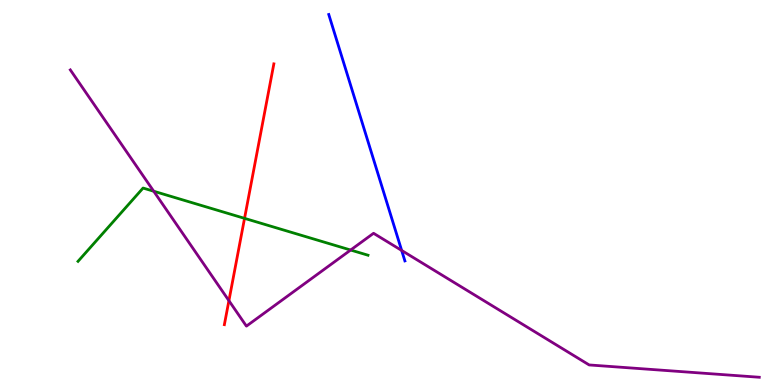[{'lines': ['blue', 'red'], 'intersections': []}, {'lines': ['green', 'red'], 'intersections': [{'x': 3.16, 'y': 4.33}]}, {'lines': ['purple', 'red'], 'intersections': [{'x': 2.95, 'y': 2.19}]}, {'lines': ['blue', 'green'], 'intersections': []}, {'lines': ['blue', 'purple'], 'intersections': [{'x': 5.18, 'y': 3.49}]}, {'lines': ['green', 'purple'], 'intersections': [{'x': 1.98, 'y': 5.03}, {'x': 4.52, 'y': 3.51}]}]